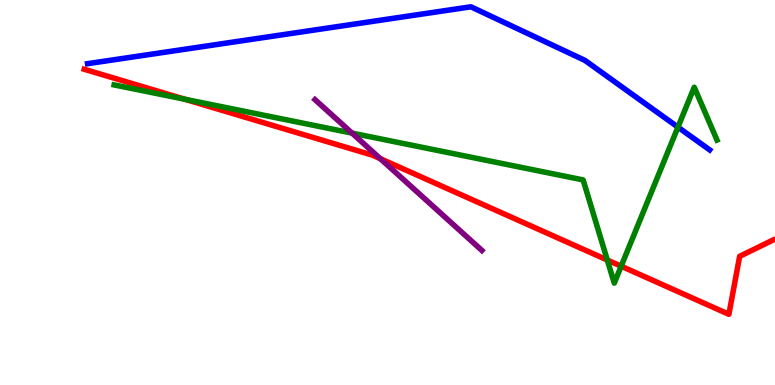[{'lines': ['blue', 'red'], 'intersections': []}, {'lines': ['green', 'red'], 'intersections': [{'x': 2.39, 'y': 7.42}, {'x': 7.84, 'y': 3.25}, {'x': 8.02, 'y': 3.09}]}, {'lines': ['purple', 'red'], 'intersections': [{'x': 4.91, 'y': 5.88}]}, {'lines': ['blue', 'green'], 'intersections': [{'x': 8.75, 'y': 6.7}]}, {'lines': ['blue', 'purple'], 'intersections': []}, {'lines': ['green', 'purple'], 'intersections': [{'x': 4.54, 'y': 6.54}]}]